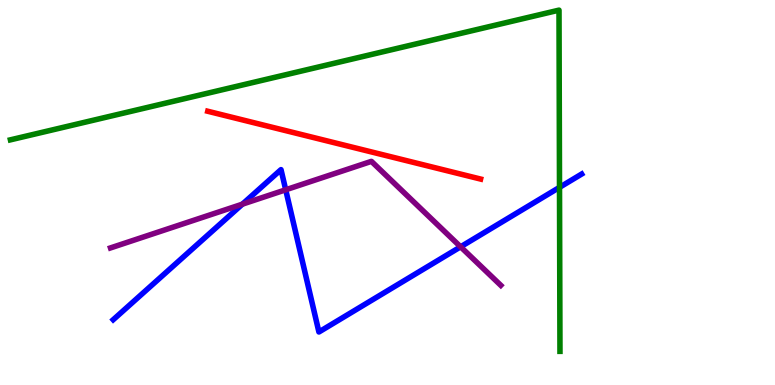[{'lines': ['blue', 'red'], 'intersections': []}, {'lines': ['green', 'red'], 'intersections': []}, {'lines': ['purple', 'red'], 'intersections': []}, {'lines': ['blue', 'green'], 'intersections': [{'x': 7.22, 'y': 5.13}]}, {'lines': ['blue', 'purple'], 'intersections': [{'x': 3.13, 'y': 4.7}, {'x': 3.69, 'y': 5.07}, {'x': 5.94, 'y': 3.59}]}, {'lines': ['green', 'purple'], 'intersections': []}]